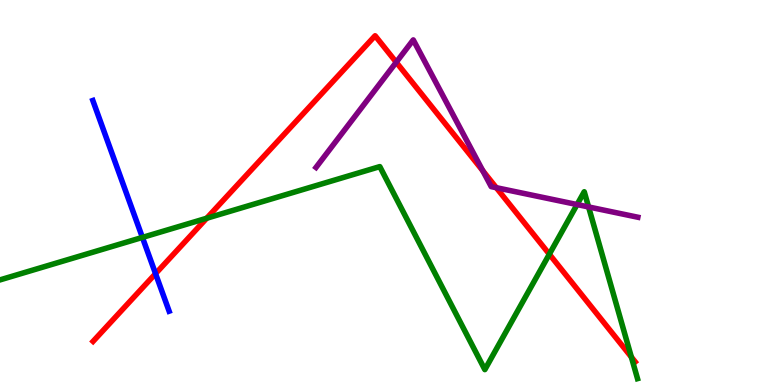[{'lines': ['blue', 'red'], 'intersections': [{'x': 2.01, 'y': 2.89}]}, {'lines': ['green', 'red'], 'intersections': [{'x': 2.67, 'y': 4.33}, {'x': 7.09, 'y': 3.4}, {'x': 8.15, 'y': 0.726}]}, {'lines': ['purple', 'red'], 'intersections': [{'x': 5.11, 'y': 8.38}, {'x': 6.23, 'y': 5.56}, {'x': 6.4, 'y': 5.12}]}, {'lines': ['blue', 'green'], 'intersections': [{'x': 1.84, 'y': 3.83}]}, {'lines': ['blue', 'purple'], 'intersections': []}, {'lines': ['green', 'purple'], 'intersections': [{'x': 7.45, 'y': 4.69}, {'x': 7.59, 'y': 4.62}]}]